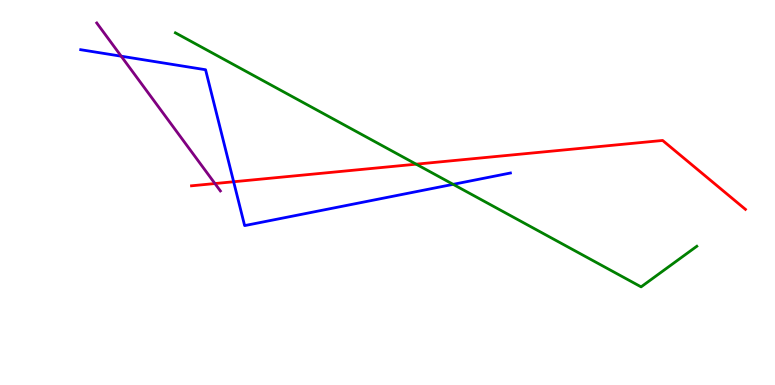[{'lines': ['blue', 'red'], 'intersections': [{'x': 3.01, 'y': 5.28}]}, {'lines': ['green', 'red'], 'intersections': [{'x': 5.37, 'y': 5.74}]}, {'lines': ['purple', 'red'], 'intersections': [{'x': 2.77, 'y': 5.23}]}, {'lines': ['blue', 'green'], 'intersections': [{'x': 5.85, 'y': 5.21}]}, {'lines': ['blue', 'purple'], 'intersections': [{'x': 1.56, 'y': 8.54}]}, {'lines': ['green', 'purple'], 'intersections': []}]